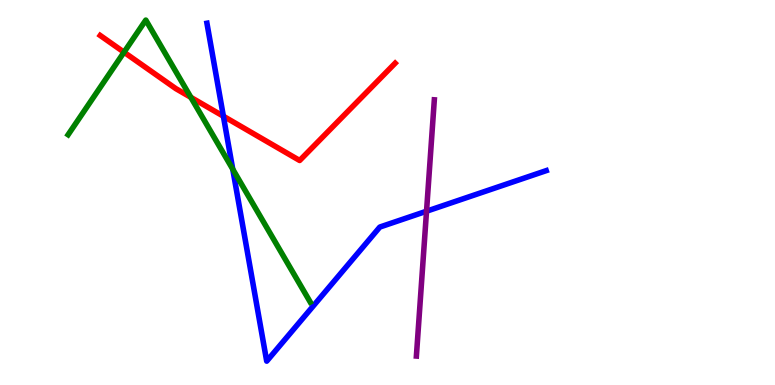[{'lines': ['blue', 'red'], 'intersections': [{'x': 2.88, 'y': 6.98}]}, {'lines': ['green', 'red'], 'intersections': [{'x': 1.6, 'y': 8.64}, {'x': 2.46, 'y': 7.47}]}, {'lines': ['purple', 'red'], 'intersections': []}, {'lines': ['blue', 'green'], 'intersections': [{'x': 3.0, 'y': 5.61}]}, {'lines': ['blue', 'purple'], 'intersections': [{'x': 5.5, 'y': 4.51}]}, {'lines': ['green', 'purple'], 'intersections': []}]